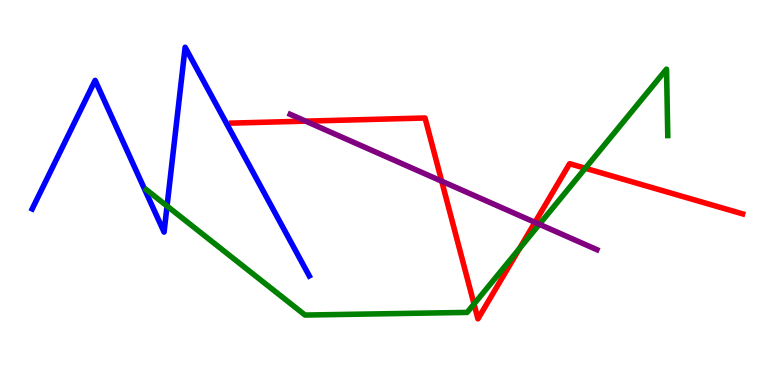[{'lines': ['blue', 'red'], 'intersections': []}, {'lines': ['green', 'red'], 'intersections': [{'x': 6.12, 'y': 2.1}, {'x': 6.7, 'y': 3.54}, {'x': 7.55, 'y': 5.63}]}, {'lines': ['purple', 'red'], 'intersections': [{'x': 3.94, 'y': 6.85}, {'x': 5.7, 'y': 5.29}, {'x': 6.9, 'y': 4.22}]}, {'lines': ['blue', 'green'], 'intersections': [{'x': 2.16, 'y': 4.65}]}, {'lines': ['blue', 'purple'], 'intersections': []}, {'lines': ['green', 'purple'], 'intersections': [{'x': 6.96, 'y': 4.17}]}]